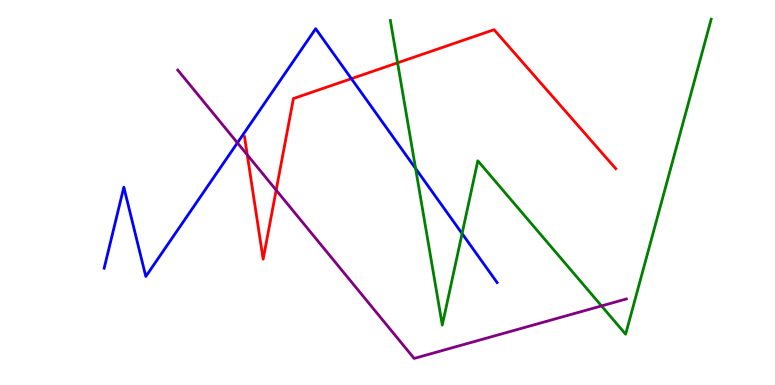[{'lines': ['blue', 'red'], 'intersections': [{'x': 4.53, 'y': 7.96}]}, {'lines': ['green', 'red'], 'intersections': [{'x': 5.13, 'y': 8.37}]}, {'lines': ['purple', 'red'], 'intersections': [{'x': 3.19, 'y': 5.98}, {'x': 3.56, 'y': 5.06}]}, {'lines': ['blue', 'green'], 'intersections': [{'x': 5.36, 'y': 5.62}, {'x': 5.96, 'y': 3.93}]}, {'lines': ['blue', 'purple'], 'intersections': [{'x': 3.06, 'y': 6.29}]}, {'lines': ['green', 'purple'], 'intersections': [{'x': 7.76, 'y': 2.05}]}]